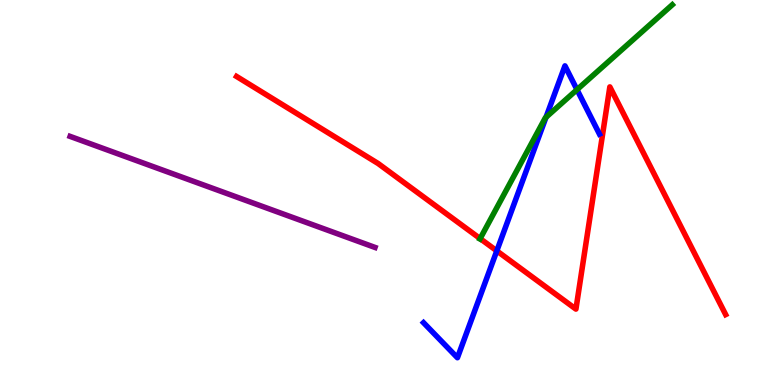[{'lines': ['blue', 'red'], 'intersections': [{'x': 6.41, 'y': 3.48}]}, {'lines': ['green', 'red'], 'intersections': [{'x': 6.2, 'y': 3.8}]}, {'lines': ['purple', 'red'], 'intersections': []}, {'lines': ['blue', 'green'], 'intersections': [{'x': 7.05, 'y': 6.95}, {'x': 7.45, 'y': 7.67}]}, {'lines': ['blue', 'purple'], 'intersections': []}, {'lines': ['green', 'purple'], 'intersections': []}]